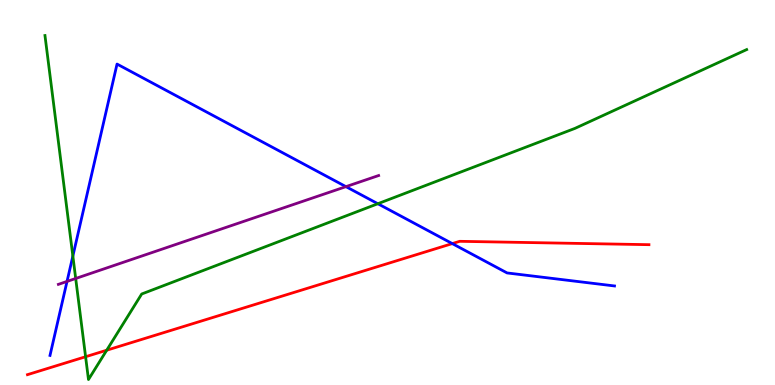[{'lines': ['blue', 'red'], 'intersections': [{'x': 5.84, 'y': 3.67}]}, {'lines': ['green', 'red'], 'intersections': [{'x': 1.1, 'y': 0.734}, {'x': 1.38, 'y': 0.903}]}, {'lines': ['purple', 'red'], 'intersections': []}, {'lines': ['blue', 'green'], 'intersections': [{'x': 0.94, 'y': 3.35}, {'x': 4.88, 'y': 4.71}]}, {'lines': ['blue', 'purple'], 'intersections': [{'x': 0.865, 'y': 2.69}, {'x': 4.46, 'y': 5.15}]}, {'lines': ['green', 'purple'], 'intersections': [{'x': 0.977, 'y': 2.77}]}]